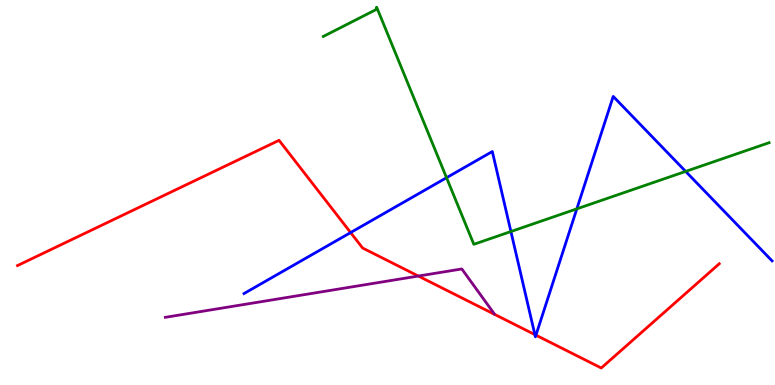[{'lines': ['blue', 'red'], 'intersections': [{'x': 4.52, 'y': 3.96}, {'x': 6.9, 'y': 1.31}, {'x': 6.92, 'y': 1.29}]}, {'lines': ['green', 'red'], 'intersections': []}, {'lines': ['purple', 'red'], 'intersections': [{'x': 5.4, 'y': 2.83}]}, {'lines': ['blue', 'green'], 'intersections': [{'x': 5.76, 'y': 5.38}, {'x': 6.59, 'y': 3.99}, {'x': 7.44, 'y': 4.58}, {'x': 8.85, 'y': 5.55}]}, {'lines': ['blue', 'purple'], 'intersections': []}, {'lines': ['green', 'purple'], 'intersections': []}]